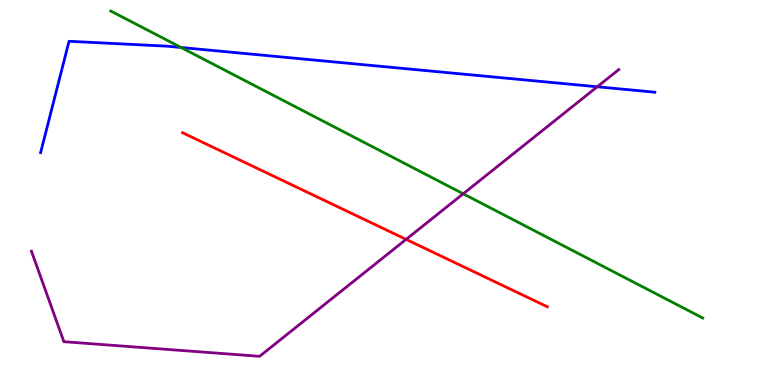[{'lines': ['blue', 'red'], 'intersections': []}, {'lines': ['green', 'red'], 'intersections': []}, {'lines': ['purple', 'red'], 'intersections': [{'x': 5.24, 'y': 3.78}]}, {'lines': ['blue', 'green'], 'intersections': [{'x': 2.34, 'y': 8.77}]}, {'lines': ['blue', 'purple'], 'intersections': [{'x': 7.71, 'y': 7.75}]}, {'lines': ['green', 'purple'], 'intersections': [{'x': 5.98, 'y': 4.97}]}]